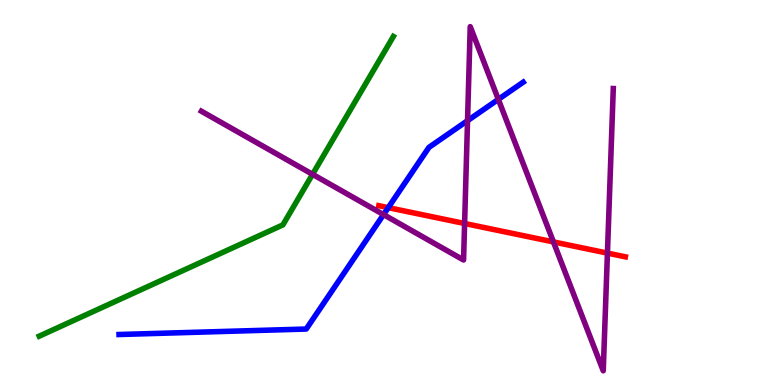[{'lines': ['blue', 'red'], 'intersections': [{'x': 5.01, 'y': 4.61}]}, {'lines': ['green', 'red'], 'intersections': []}, {'lines': ['purple', 'red'], 'intersections': [{'x': 5.99, 'y': 4.2}, {'x': 7.14, 'y': 3.72}, {'x': 7.84, 'y': 3.43}]}, {'lines': ['blue', 'green'], 'intersections': []}, {'lines': ['blue', 'purple'], 'intersections': [{'x': 4.95, 'y': 4.43}, {'x': 6.03, 'y': 6.87}, {'x': 6.43, 'y': 7.42}]}, {'lines': ['green', 'purple'], 'intersections': [{'x': 4.03, 'y': 5.47}]}]